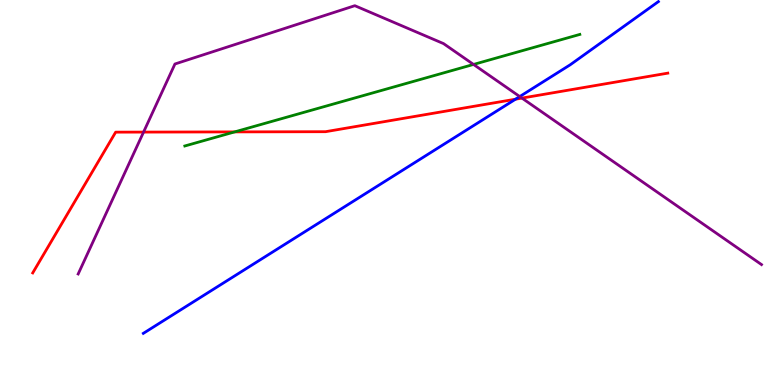[{'lines': ['blue', 'red'], 'intersections': [{'x': 6.65, 'y': 7.42}]}, {'lines': ['green', 'red'], 'intersections': [{'x': 3.03, 'y': 6.57}]}, {'lines': ['purple', 'red'], 'intersections': [{'x': 1.85, 'y': 6.57}, {'x': 6.73, 'y': 7.45}]}, {'lines': ['blue', 'green'], 'intersections': []}, {'lines': ['blue', 'purple'], 'intersections': [{'x': 6.71, 'y': 7.49}]}, {'lines': ['green', 'purple'], 'intersections': [{'x': 6.11, 'y': 8.33}]}]